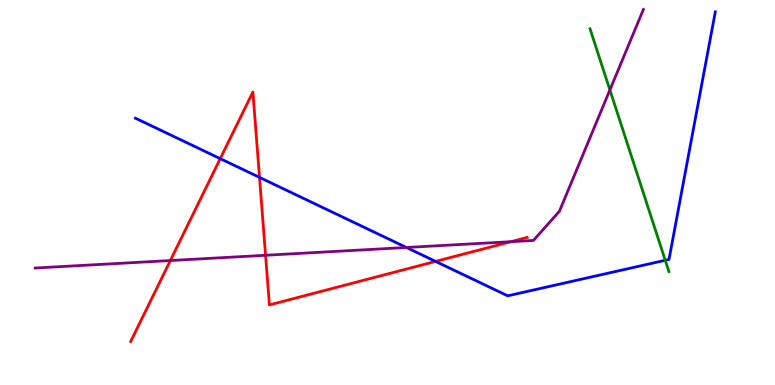[{'lines': ['blue', 'red'], 'intersections': [{'x': 2.84, 'y': 5.88}, {'x': 3.35, 'y': 5.39}, {'x': 5.62, 'y': 3.21}]}, {'lines': ['green', 'red'], 'intersections': []}, {'lines': ['purple', 'red'], 'intersections': [{'x': 2.2, 'y': 3.23}, {'x': 3.43, 'y': 3.37}, {'x': 6.59, 'y': 3.72}]}, {'lines': ['blue', 'green'], 'intersections': [{'x': 8.58, 'y': 3.24}]}, {'lines': ['blue', 'purple'], 'intersections': [{'x': 5.24, 'y': 3.57}]}, {'lines': ['green', 'purple'], 'intersections': [{'x': 7.87, 'y': 7.66}]}]